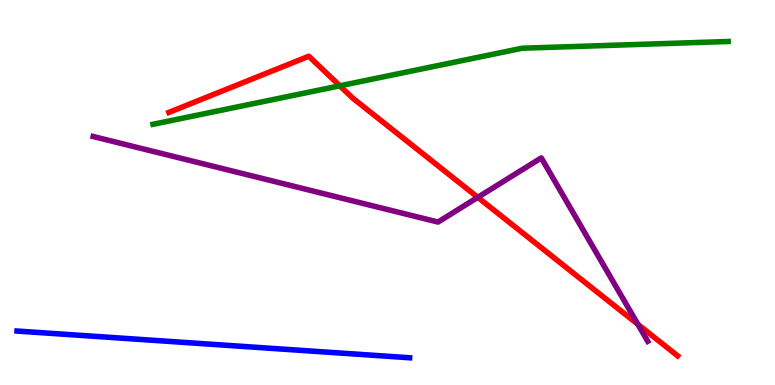[{'lines': ['blue', 'red'], 'intersections': []}, {'lines': ['green', 'red'], 'intersections': [{'x': 4.38, 'y': 7.77}]}, {'lines': ['purple', 'red'], 'intersections': [{'x': 6.17, 'y': 4.87}, {'x': 8.23, 'y': 1.58}]}, {'lines': ['blue', 'green'], 'intersections': []}, {'lines': ['blue', 'purple'], 'intersections': []}, {'lines': ['green', 'purple'], 'intersections': []}]